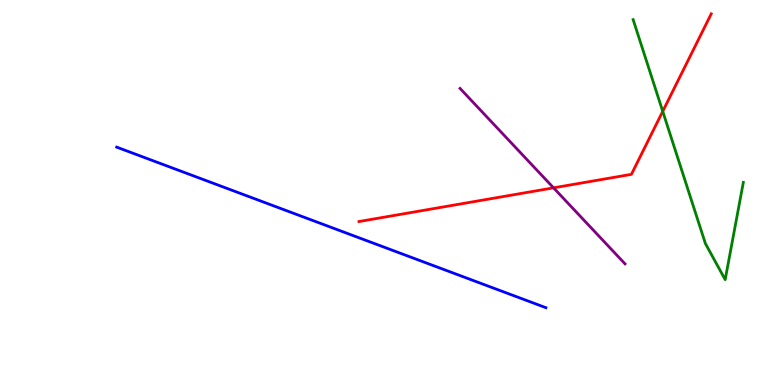[{'lines': ['blue', 'red'], 'intersections': []}, {'lines': ['green', 'red'], 'intersections': [{'x': 8.55, 'y': 7.11}]}, {'lines': ['purple', 'red'], 'intersections': [{'x': 7.14, 'y': 5.12}]}, {'lines': ['blue', 'green'], 'intersections': []}, {'lines': ['blue', 'purple'], 'intersections': []}, {'lines': ['green', 'purple'], 'intersections': []}]